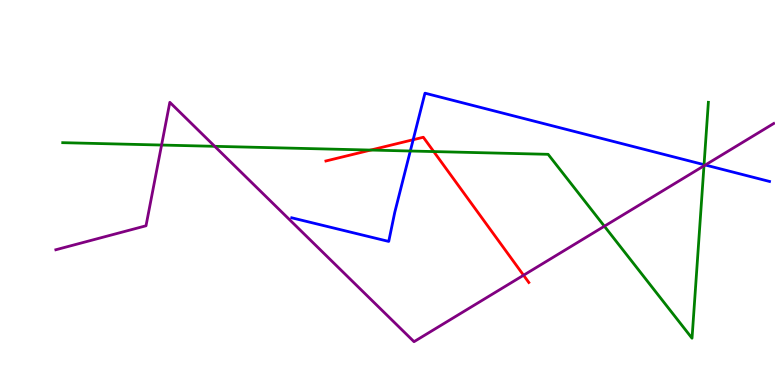[{'lines': ['blue', 'red'], 'intersections': [{'x': 5.33, 'y': 6.37}]}, {'lines': ['green', 'red'], 'intersections': [{'x': 4.78, 'y': 6.1}, {'x': 5.6, 'y': 6.06}]}, {'lines': ['purple', 'red'], 'intersections': [{'x': 6.76, 'y': 2.85}]}, {'lines': ['blue', 'green'], 'intersections': [{'x': 5.29, 'y': 6.08}, {'x': 9.08, 'y': 5.72}]}, {'lines': ['blue', 'purple'], 'intersections': [{'x': 9.1, 'y': 5.71}]}, {'lines': ['green', 'purple'], 'intersections': [{'x': 2.08, 'y': 6.23}, {'x': 2.77, 'y': 6.2}, {'x': 7.8, 'y': 4.12}, {'x': 9.08, 'y': 5.69}]}]